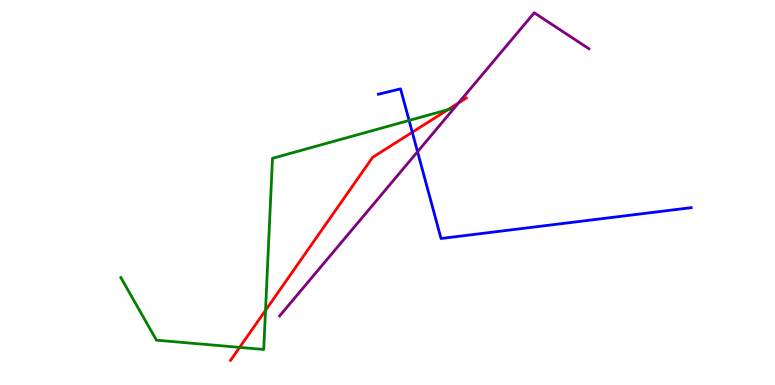[{'lines': ['blue', 'red'], 'intersections': [{'x': 5.32, 'y': 6.57}]}, {'lines': ['green', 'red'], 'intersections': [{'x': 3.09, 'y': 0.977}, {'x': 3.43, 'y': 1.94}, {'x': 5.78, 'y': 7.15}]}, {'lines': ['purple', 'red'], 'intersections': [{'x': 5.92, 'y': 7.33}]}, {'lines': ['blue', 'green'], 'intersections': [{'x': 5.28, 'y': 6.87}]}, {'lines': ['blue', 'purple'], 'intersections': [{'x': 5.39, 'y': 6.06}]}, {'lines': ['green', 'purple'], 'intersections': []}]